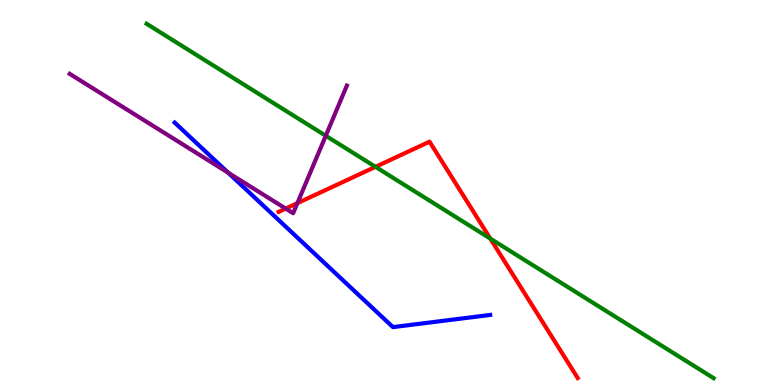[{'lines': ['blue', 'red'], 'intersections': []}, {'lines': ['green', 'red'], 'intersections': [{'x': 4.84, 'y': 5.67}, {'x': 6.33, 'y': 3.8}]}, {'lines': ['purple', 'red'], 'intersections': [{'x': 3.69, 'y': 4.58}, {'x': 3.84, 'y': 4.72}]}, {'lines': ['blue', 'green'], 'intersections': []}, {'lines': ['blue', 'purple'], 'intersections': [{'x': 2.94, 'y': 5.51}]}, {'lines': ['green', 'purple'], 'intersections': [{'x': 4.2, 'y': 6.47}]}]